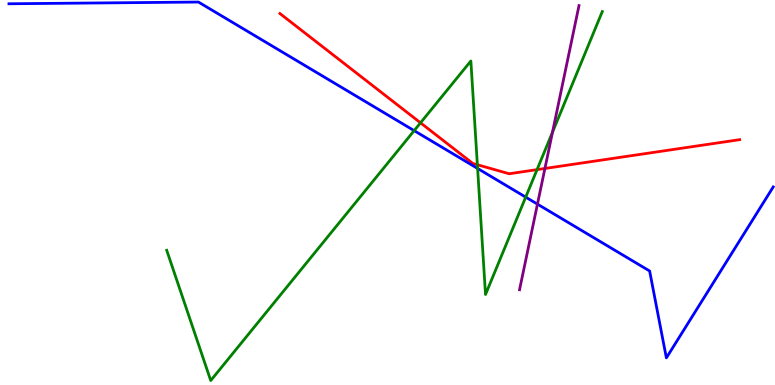[{'lines': ['blue', 'red'], 'intersections': []}, {'lines': ['green', 'red'], 'intersections': [{'x': 5.43, 'y': 6.81}, {'x': 6.16, 'y': 5.72}, {'x': 6.93, 'y': 5.59}]}, {'lines': ['purple', 'red'], 'intersections': [{'x': 7.03, 'y': 5.62}]}, {'lines': ['blue', 'green'], 'intersections': [{'x': 5.34, 'y': 6.61}, {'x': 6.16, 'y': 5.62}, {'x': 6.78, 'y': 4.88}]}, {'lines': ['blue', 'purple'], 'intersections': [{'x': 6.93, 'y': 4.7}]}, {'lines': ['green', 'purple'], 'intersections': [{'x': 7.13, 'y': 6.57}]}]